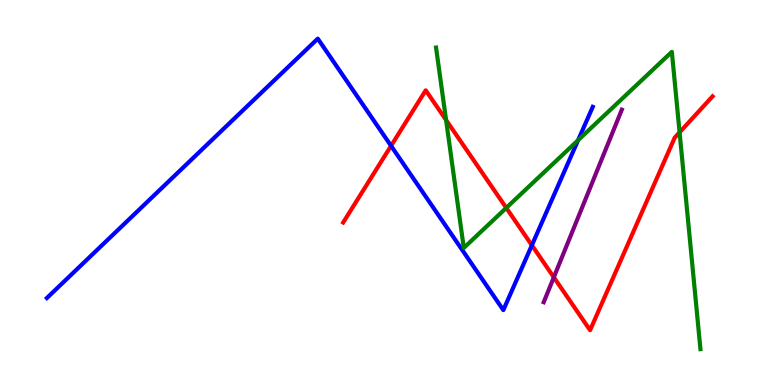[{'lines': ['blue', 'red'], 'intersections': [{'x': 5.05, 'y': 6.21}, {'x': 6.86, 'y': 3.63}]}, {'lines': ['green', 'red'], 'intersections': [{'x': 5.76, 'y': 6.88}, {'x': 6.53, 'y': 4.6}, {'x': 8.77, 'y': 6.56}]}, {'lines': ['purple', 'red'], 'intersections': [{'x': 7.15, 'y': 2.8}]}, {'lines': ['blue', 'green'], 'intersections': [{'x': 7.46, 'y': 6.36}]}, {'lines': ['blue', 'purple'], 'intersections': []}, {'lines': ['green', 'purple'], 'intersections': []}]